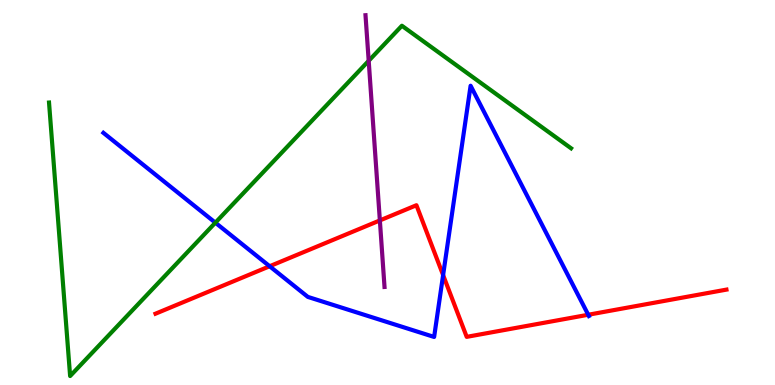[{'lines': ['blue', 'red'], 'intersections': [{'x': 3.48, 'y': 3.08}, {'x': 5.72, 'y': 2.86}, {'x': 7.59, 'y': 1.82}]}, {'lines': ['green', 'red'], 'intersections': []}, {'lines': ['purple', 'red'], 'intersections': [{'x': 4.9, 'y': 4.27}]}, {'lines': ['blue', 'green'], 'intersections': [{'x': 2.78, 'y': 4.22}]}, {'lines': ['blue', 'purple'], 'intersections': []}, {'lines': ['green', 'purple'], 'intersections': [{'x': 4.76, 'y': 8.42}]}]